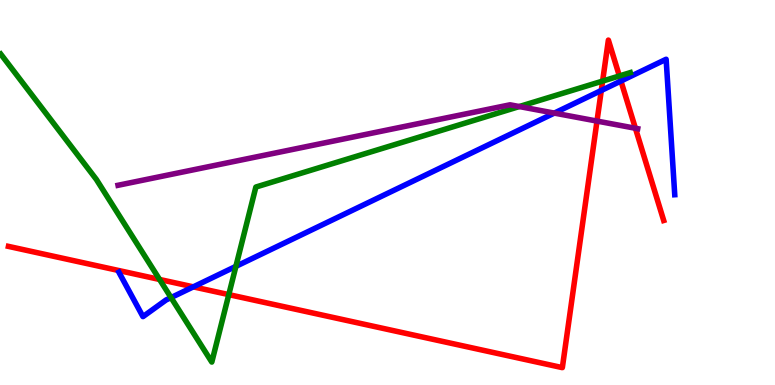[{'lines': ['blue', 'red'], 'intersections': [{'x': 2.49, 'y': 2.55}, {'x': 7.76, 'y': 7.65}, {'x': 8.01, 'y': 7.9}]}, {'lines': ['green', 'red'], 'intersections': [{'x': 2.06, 'y': 2.74}, {'x': 2.95, 'y': 2.35}, {'x': 7.78, 'y': 7.89}, {'x': 7.99, 'y': 8.03}]}, {'lines': ['purple', 'red'], 'intersections': [{'x': 7.7, 'y': 6.86}, {'x': 8.2, 'y': 6.67}]}, {'lines': ['blue', 'green'], 'intersections': [{'x': 2.21, 'y': 2.27}, {'x': 3.04, 'y': 3.08}]}, {'lines': ['blue', 'purple'], 'intersections': [{'x': 7.15, 'y': 7.06}]}, {'lines': ['green', 'purple'], 'intersections': [{'x': 6.7, 'y': 7.23}]}]